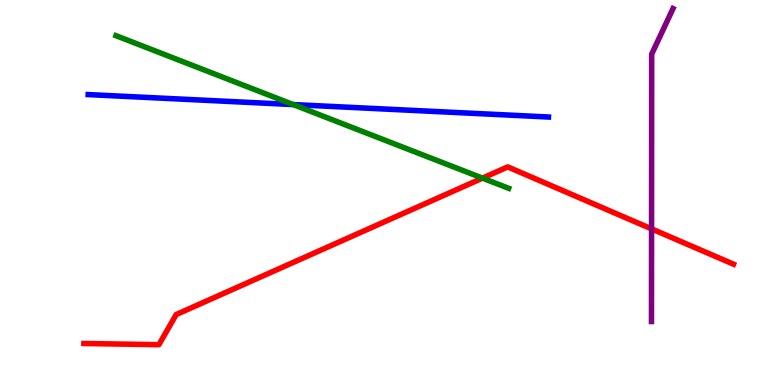[{'lines': ['blue', 'red'], 'intersections': []}, {'lines': ['green', 'red'], 'intersections': [{'x': 6.23, 'y': 5.37}]}, {'lines': ['purple', 'red'], 'intersections': [{'x': 8.41, 'y': 4.06}]}, {'lines': ['blue', 'green'], 'intersections': [{'x': 3.78, 'y': 7.28}]}, {'lines': ['blue', 'purple'], 'intersections': []}, {'lines': ['green', 'purple'], 'intersections': []}]